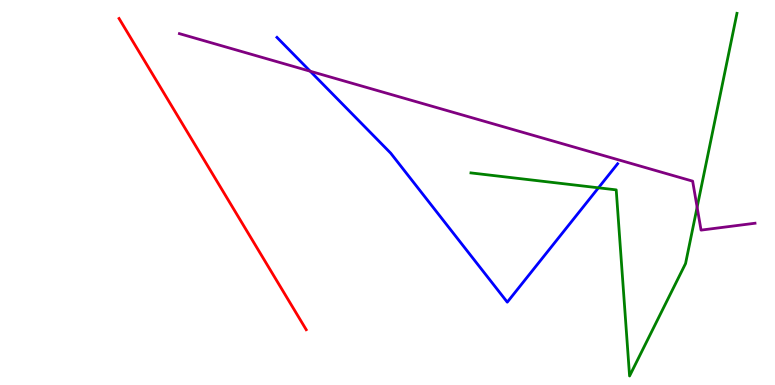[{'lines': ['blue', 'red'], 'intersections': []}, {'lines': ['green', 'red'], 'intersections': []}, {'lines': ['purple', 'red'], 'intersections': []}, {'lines': ['blue', 'green'], 'intersections': [{'x': 7.72, 'y': 5.12}]}, {'lines': ['blue', 'purple'], 'intersections': [{'x': 4.0, 'y': 8.15}]}, {'lines': ['green', 'purple'], 'intersections': [{'x': 9.0, 'y': 4.62}]}]